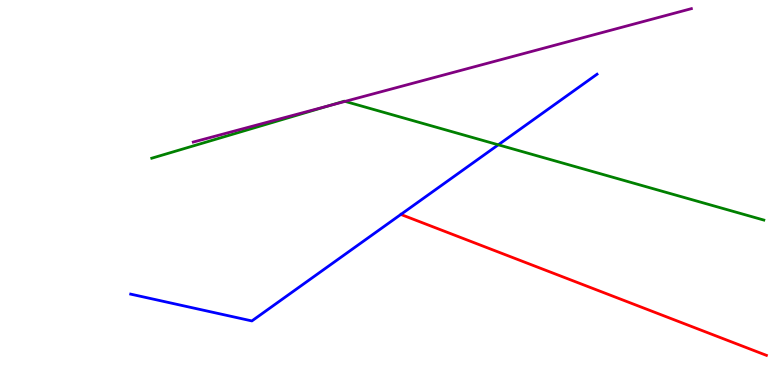[{'lines': ['blue', 'red'], 'intersections': []}, {'lines': ['green', 'red'], 'intersections': []}, {'lines': ['purple', 'red'], 'intersections': []}, {'lines': ['blue', 'green'], 'intersections': [{'x': 6.43, 'y': 6.24}]}, {'lines': ['blue', 'purple'], 'intersections': []}, {'lines': ['green', 'purple'], 'intersections': [{'x': 4.25, 'y': 7.26}, {'x': 4.45, 'y': 7.37}]}]